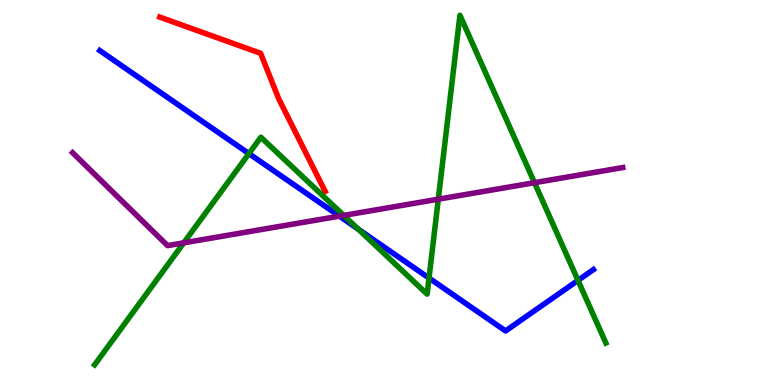[{'lines': ['blue', 'red'], 'intersections': []}, {'lines': ['green', 'red'], 'intersections': []}, {'lines': ['purple', 'red'], 'intersections': []}, {'lines': ['blue', 'green'], 'intersections': [{'x': 3.21, 'y': 6.01}, {'x': 4.62, 'y': 4.05}, {'x': 5.54, 'y': 2.78}, {'x': 7.46, 'y': 2.72}]}, {'lines': ['blue', 'purple'], 'intersections': [{'x': 4.38, 'y': 4.39}]}, {'lines': ['green', 'purple'], 'intersections': [{'x': 2.37, 'y': 3.69}, {'x': 4.43, 'y': 4.4}, {'x': 5.66, 'y': 4.83}, {'x': 6.9, 'y': 5.25}]}]